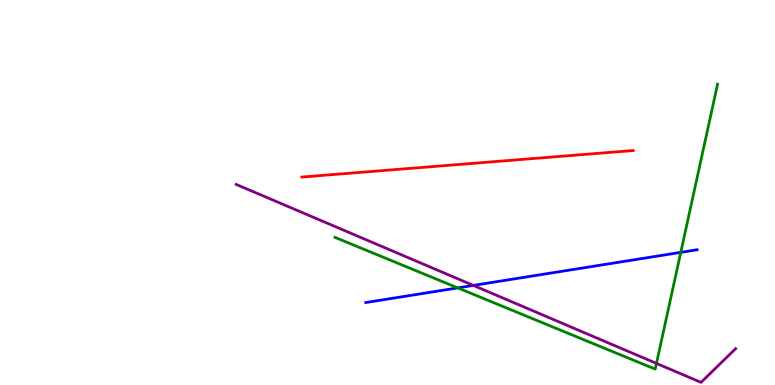[{'lines': ['blue', 'red'], 'intersections': []}, {'lines': ['green', 'red'], 'intersections': []}, {'lines': ['purple', 'red'], 'intersections': []}, {'lines': ['blue', 'green'], 'intersections': [{'x': 5.91, 'y': 2.52}, {'x': 8.78, 'y': 3.45}]}, {'lines': ['blue', 'purple'], 'intersections': [{'x': 6.11, 'y': 2.59}]}, {'lines': ['green', 'purple'], 'intersections': [{'x': 8.47, 'y': 0.561}]}]